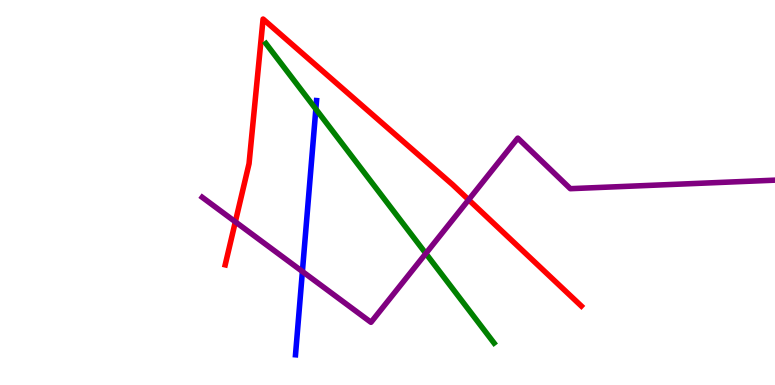[{'lines': ['blue', 'red'], 'intersections': []}, {'lines': ['green', 'red'], 'intersections': []}, {'lines': ['purple', 'red'], 'intersections': [{'x': 3.04, 'y': 4.24}, {'x': 6.05, 'y': 4.81}]}, {'lines': ['blue', 'green'], 'intersections': [{'x': 4.08, 'y': 7.17}]}, {'lines': ['blue', 'purple'], 'intersections': [{'x': 3.9, 'y': 2.95}]}, {'lines': ['green', 'purple'], 'intersections': [{'x': 5.49, 'y': 3.42}]}]